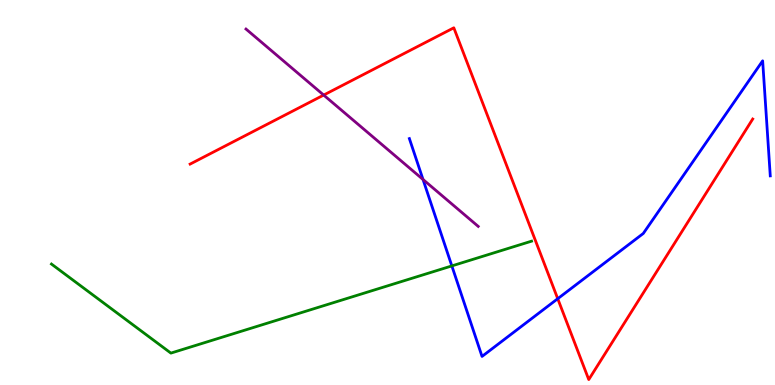[{'lines': ['blue', 'red'], 'intersections': [{'x': 7.2, 'y': 2.24}]}, {'lines': ['green', 'red'], 'intersections': []}, {'lines': ['purple', 'red'], 'intersections': [{'x': 4.18, 'y': 7.53}]}, {'lines': ['blue', 'green'], 'intersections': [{'x': 5.83, 'y': 3.09}]}, {'lines': ['blue', 'purple'], 'intersections': [{'x': 5.46, 'y': 5.34}]}, {'lines': ['green', 'purple'], 'intersections': []}]